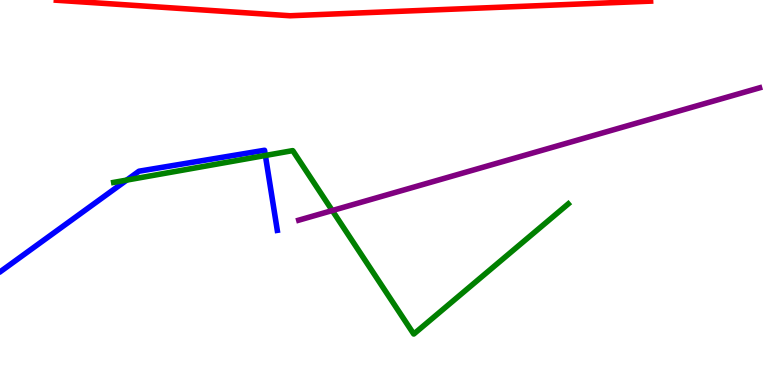[{'lines': ['blue', 'red'], 'intersections': []}, {'lines': ['green', 'red'], 'intersections': []}, {'lines': ['purple', 'red'], 'intersections': []}, {'lines': ['blue', 'green'], 'intersections': [{'x': 1.64, 'y': 5.32}, {'x': 3.42, 'y': 5.96}]}, {'lines': ['blue', 'purple'], 'intersections': []}, {'lines': ['green', 'purple'], 'intersections': [{'x': 4.29, 'y': 4.53}]}]